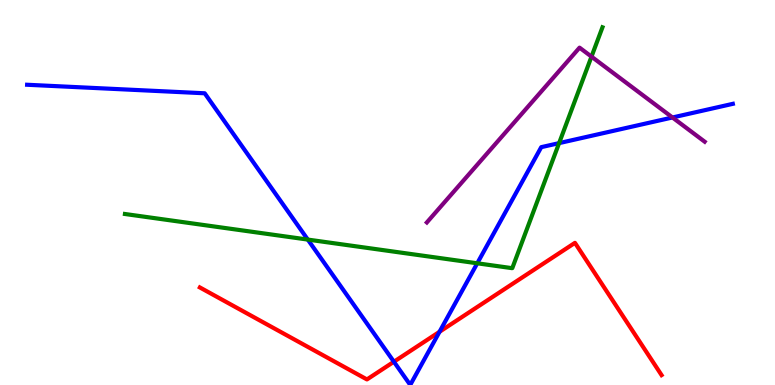[{'lines': ['blue', 'red'], 'intersections': [{'x': 5.08, 'y': 0.604}, {'x': 5.67, 'y': 1.38}]}, {'lines': ['green', 'red'], 'intersections': []}, {'lines': ['purple', 'red'], 'intersections': []}, {'lines': ['blue', 'green'], 'intersections': [{'x': 3.97, 'y': 3.78}, {'x': 6.16, 'y': 3.16}, {'x': 7.21, 'y': 6.28}]}, {'lines': ['blue', 'purple'], 'intersections': [{'x': 8.68, 'y': 6.95}]}, {'lines': ['green', 'purple'], 'intersections': [{'x': 7.63, 'y': 8.53}]}]